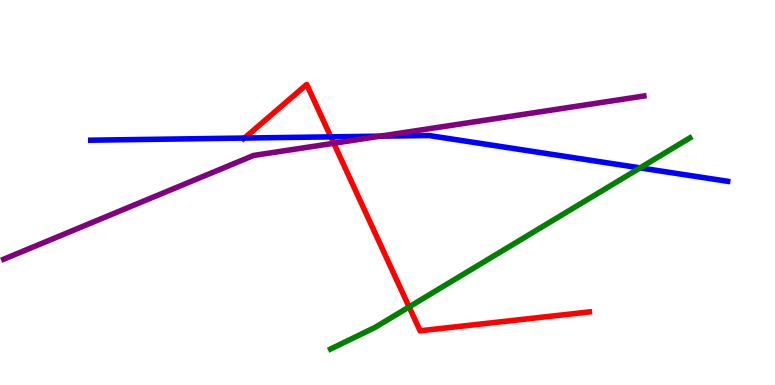[{'lines': ['blue', 'red'], 'intersections': [{'x': 3.15, 'y': 6.41}, {'x': 4.27, 'y': 6.45}]}, {'lines': ['green', 'red'], 'intersections': [{'x': 5.28, 'y': 2.03}]}, {'lines': ['purple', 'red'], 'intersections': [{'x': 4.31, 'y': 6.28}]}, {'lines': ['blue', 'green'], 'intersections': [{'x': 8.26, 'y': 5.64}]}, {'lines': ['blue', 'purple'], 'intersections': [{'x': 4.91, 'y': 6.46}]}, {'lines': ['green', 'purple'], 'intersections': []}]